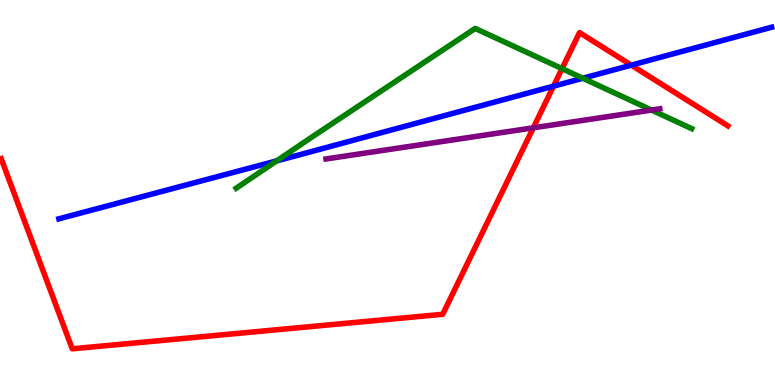[{'lines': ['blue', 'red'], 'intersections': [{'x': 7.14, 'y': 7.76}, {'x': 8.15, 'y': 8.31}]}, {'lines': ['green', 'red'], 'intersections': [{'x': 7.25, 'y': 8.22}]}, {'lines': ['purple', 'red'], 'intersections': [{'x': 6.88, 'y': 6.68}]}, {'lines': ['blue', 'green'], 'intersections': [{'x': 3.57, 'y': 5.82}, {'x': 7.52, 'y': 7.97}]}, {'lines': ['blue', 'purple'], 'intersections': []}, {'lines': ['green', 'purple'], 'intersections': [{'x': 8.41, 'y': 7.14}]}]